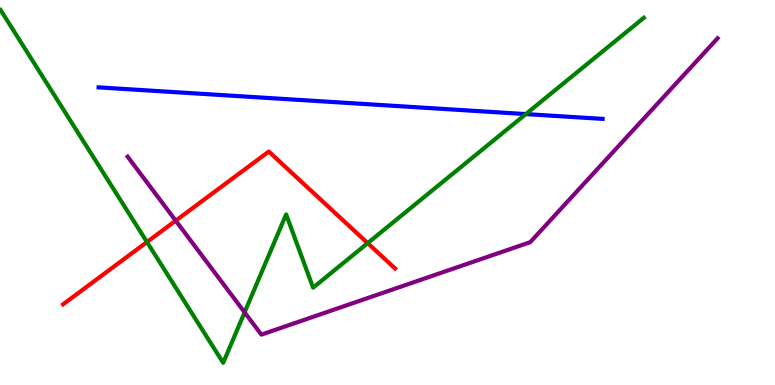[{'lines': ['blue', 'red'], 'intersections': []}, {'lines': ['green', 'red'], 'intersections': [{'x': 1.9, 'y': 3.71}, {'x': 4.74, 'y': 3.69}]}, {'lines': ['purple', 'red'], 'intersections': [{'x': 2.27, 'y': 4.27}]}, {'lines': ['blue', 'green'], 'intersections': [{'x': 6.78, 'y': 7.04}]}, {'lines': ['blue', 'purple'], 'intersections': []}, {'lines': ['green', 'purple'], 'intersections': [{'x': 3.16, 'y': 1.89}]}]